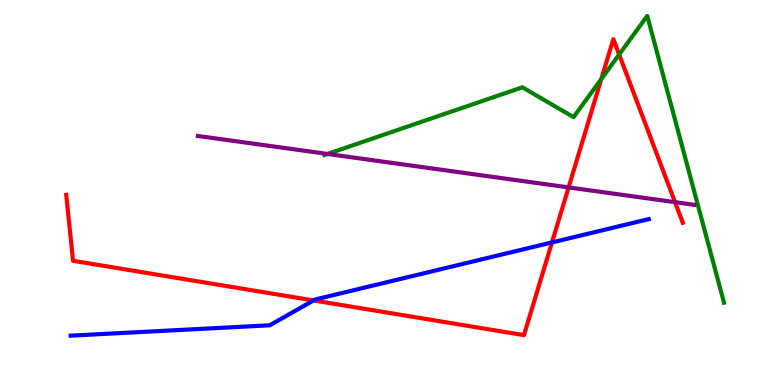[{'lines': ['blue', 'red'], 'intersections': [{'x': 4.05, 'y': 2.2}, {'x': 7.12, 'y': 3.7}]}, {'lines': ['green', 'red'], 'intersections': [{'x': 7.76, 'y': 7.95}, {'x': 7.99, 'y': 8.58}]}, {'lines': ['purple', 'red'], 'intersections': [{'x': 7.34, 'y': 5.13}, {'x': 8.71, 'y': 4.75}]}, {'lines': ['blue', 'green'], 'intersections': []}, {'lines': ['blue', 'purple'], 'intersections': []}, {'lines': ['green', 'purple'], 'intersections': [{'x': 4.23, 'y': 6.0}]}]